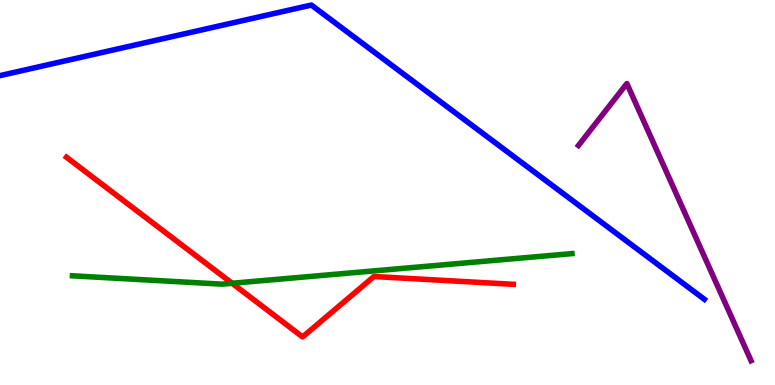[{'lines': ['blue', 'red'], 'intersections': []}, {'lines': ['green', 'red'], 'intersections': [{'x': 2.99, 'y': 2.64}]}, {'lines': ['purple', 'red'], 'intersections': []}, {'lines': ['blue', 'green'], 'intersections': []}, {'lines': ['blue', 'purple'], 'intersections': []}, {'lines': ['green', 'purple'], 'intersections': []}]